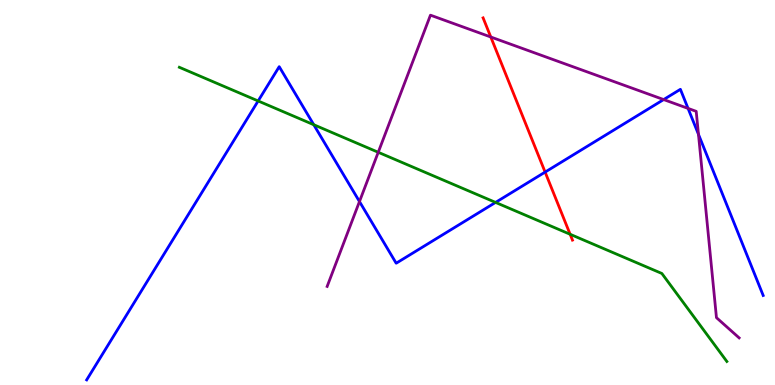[{'lines': ['blue', 'red'], 'intersections': [{'x': 7.03, 'y': 5.53}]}, {'lines': ['green', 'red'], 'intersections': [{'x': 7.36, 'y': 3.92}]}, {'lines': ['purple', 'red'], 'intersections': [{'x': 6.33, 'y': 9.04}]}, {'lines': ['blue', 'green'], 'intersections': [{'x': 3.33, 'y': 7.38}, {'x': 4.05, 'y': 6.76}, {'x': 6.39, 'y': 4.74}]}, {'lines': ['blue', 'purple'], 'intersections': [{'x': 4.64, 'y': 4.77}, {'x': 8.56, 'y': 7.41}, {'x': 8.88, 'y': 7.18}, {'x': 9.01, 'y': 6.51}]}, {'lines': ['green', 'purple'], 'intersections': [{'x': 4.88, 'y': 6.04}]}]